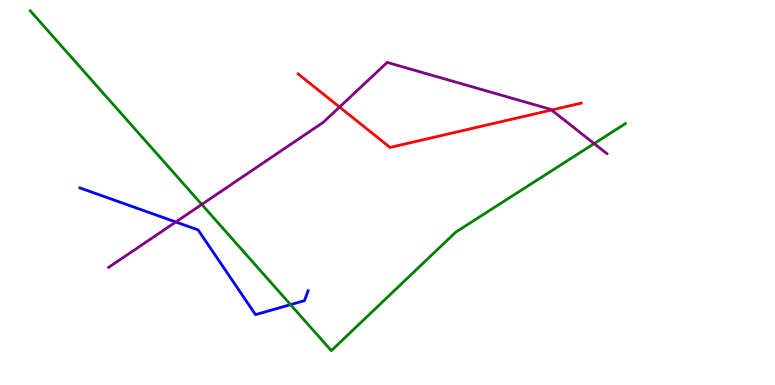[{'lines': ['blue', 'red'], 'intersections': []}, {'lines': ['green', 'red'], 'intersections': []}, {'lines': ['purple', 'red'], 'intersections': [{'x': 4.38, 'y': 7.22}, {'x': 7.12, 'y': 7.14}]}, {'lines': ['blue', 'green'], 'intersections': [{'x': 3.75, 'y': 2.09}]}, {'lines': ['blue', 'purple'], 'intersections': [{'x': 2.27, 'y': 4.23}]}, {'lines': ['green', 'purple'], 'intersections': [{'x': 2.6, 'y': 4.69}, {'x': 7.67, 'y': 6.27}]}]